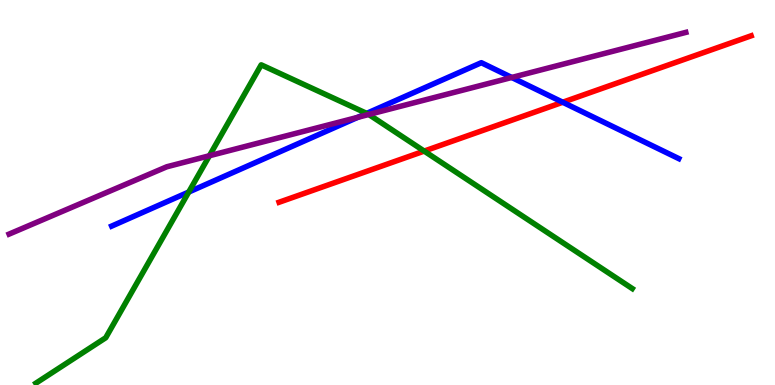[{'lines': ['blue', 'red'], 'intersections': [{'x': 7.26, 'y': 7.34}]}, {'lines': ['green', 'red'], 'intersections': [{'x': 5.47, 'y': 6.08}]}, {'lines': ['purple', 'red'], 'intersections': []}, {'lines': ['blue', 'green'], 'intersections': [{'x': 2.44, 'y': 5.01}, {'x': 4.73, 'y': 7.05}]}, {'lines': ['blue', 'purple'], 'intersections': [{'x': 4.62, 'y': 6.95}, {'x': 6.6, 'y': 7.99}]}, {'lines': ['green', 'purple'], 'intersections': [{'x': 2.7, 'y': 5.95}, {'x': 4.76, 'y': 7.03}]}]